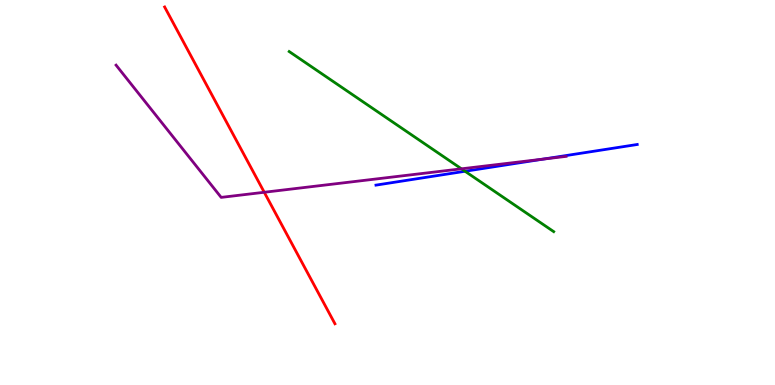[{'lines': ['blue', 'red'], 'intersections': []}, {'lines': ['green', 'red'], 'intersections': []}, {'lines': ['purple', 'red'], 'intersections': [{'x': 3.41, 'y': 5.01}]}, {'lines': ['blue', 'green'], 'intersections': [{'x': 6.0, 'y': 5.55}]}, {'lines': ['blue', 'purple'], 'intersections': [{'x': 7.01, 'y': 5.87}]}, {'lines': ['green', 'purple'], 'intersections': [{'x': 5.95, 'y': 5.62}]}]